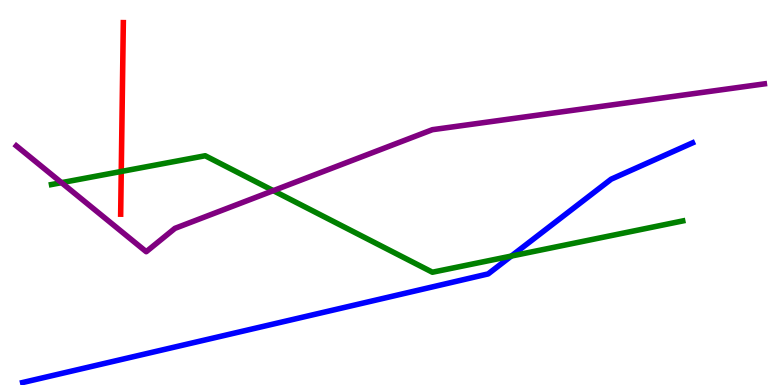[{'lines': ['blue', 'red'], 'intersections': []}, {'lines': ['green', 'red'], 'intersections': [{'x': 1.56, 'y': 5.55}]}, {'lines': ['purple', 'red'], 'intersections': []}, {'lines': ['blue', 'green'], 'intersections': [{'x': 6.6, 'y': 3.35}]}, {'lines': ['blue', 'purple'], 'intersections': []}, {'lines': ['green', 'purple'], 'intersections': [{'x': 0.794, 'y': 5.26}, {'x': 3.53, 'y': 5.05}]}]